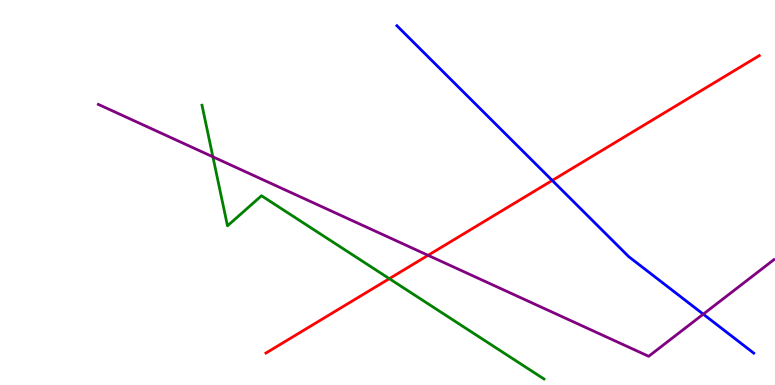[{'lines': ['blue', 'red'], 'intersections': [{'x': 7.13, 'y': 5.31}]}, {'lines': ['green', 'red'], 'intersections': [{'x': 5.02, 'y': 2.76}]}, {'lines': ['purple', 'red'], 'intersections': [{'x': 5.52, 'y': 3.37}]}, {'lines': ['blue', 'green'], 'intersections': []}, {'lines': ['blue', 'purple'], 'intersections': [{'x': 9.07, 'y': 1.84}]}, {'lines': ['green', 'purple'], 'intersections': [{'x': 2.75, 'y': 5.93}]}]